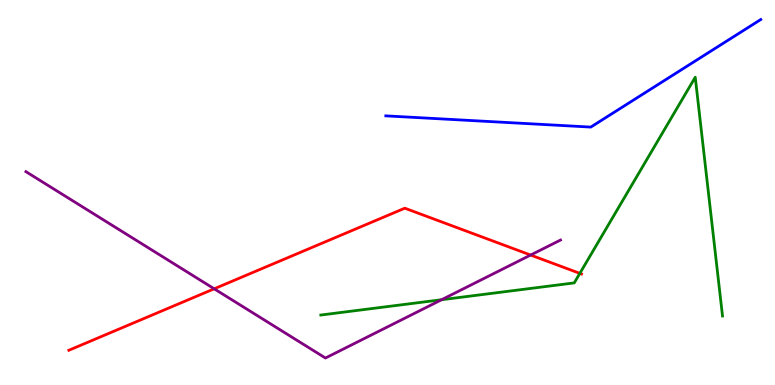[{'lines': ['blue', 'red'], 'intersections': []}, {'lines': ['green', 'red'], 'intersections': [{'x': 7.48, 'y': 2.9}]}, {'lines': ['purple', 'red'], 'intersections': [{'x': 2.76, 'y': 2.5}, {'x': 6.85, 'y': 3.38}]}, {'lines': ['blue', 'green'], 'intersections': []}, {'lines': ['blue', 'purple'], 'intersections': []}, {'lines': ['green', 'purple'], 'intersections': [{'x': 5.7, 'y': 2.22}]}]